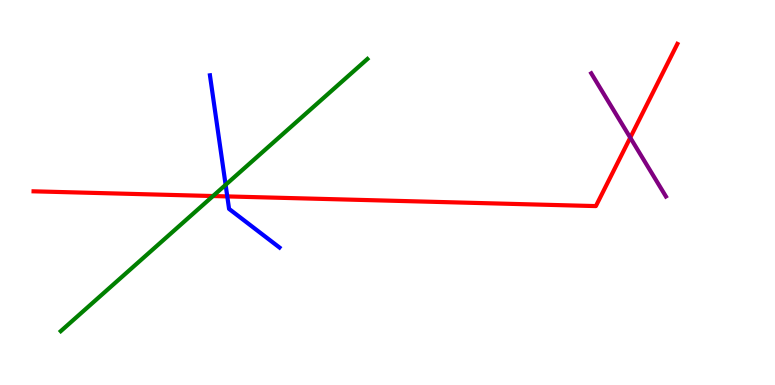[{'lines': ['blue', 'red'], 'intersections': [{'x': 2.93, 'y': 4.9}]}, {'lines': ['green', 'red'], 'intersections': [{'x': 2.75, 'y': 4.91}]}, {'lines': ['purple', 'red'], 'intersections': [{'x': 8.13, 'y': 6.42}]}, {'lines': ['blue', 'green'], 'intersections': [{'x': 2.91, 'y': 5.2}]}, {'lines': ['blue', 'purple'], 'intersections': []}, {'lines': ['green', 'purple'], 'intersections': []}]